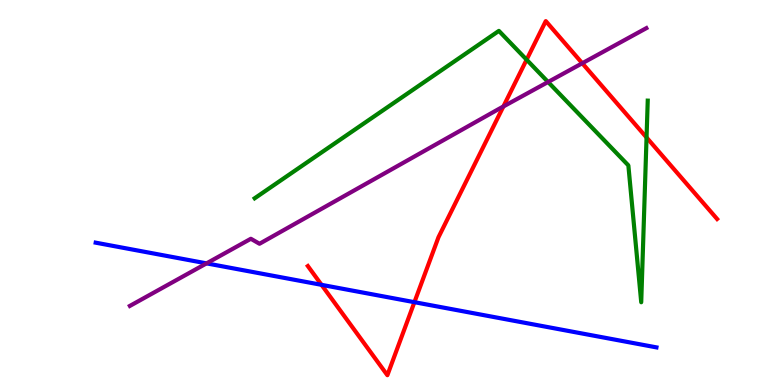[{'lines': ['blue', 'red'], 'intersections': [{'x': 4.15, 'y': 2.6}, {'x': 5.35, 'y': 2.15}]}, {'lines': ['green', 'red'], 'intersections': [{'x': 6.79, 'y': 8.45}, {'x': 8.34, 'y': 6.43}]}, {'lines': ['purple', 'red'], 'intersections': [{'x': 6.5, 'y': 7.23}, {'x': 7.51, 'y': 8.36}]}, {'lines': ['blue', 'green'], 'intersections': []}, {'lines': ['blue', 'purple'], 'intersections': [{'x': 2.67, 'y': 3.16}]}, {'lines': ['green', 'purple'], 'intersections': [{'x': 7.07, 'y': 7.87}]}]